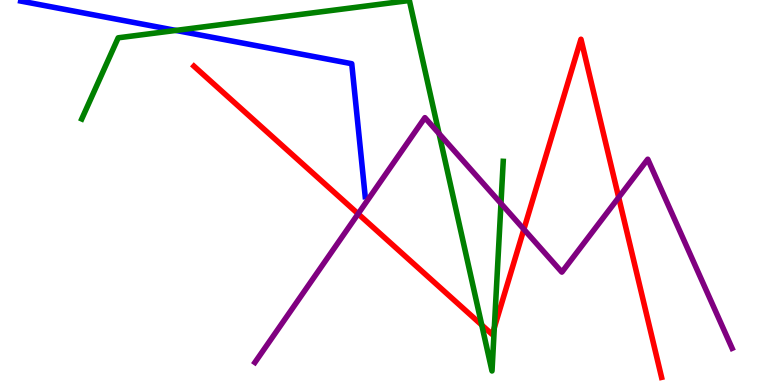[{'lines': ['blue', 'red'], 'intersections': []}, {'lines': ['green', 'red'], 'intersections': [{'x': 6.22, 'y': 1.56}, {'x': 6.38, 'y': 1.49}]}, {'lines': ['purple', 'red'], 'intersections': [{'x': 4.62, 'y': 4.45}, {'x': 6.76, 'y': 4.04}, {'x': 7.98, 'y': 4.87}]}, {'lines': ['blue', 'green'], 'intersections': [{'x': 2.27, 'y': 9.21}]}, {'lines': ['blue', 'purple'], 'intersections': []}, {'lines': ['green', 'purple'], 'intersections': [{'x': 5.67, 'y': 6.53}, {'x': 6.46, 'y': 4.72}]}]